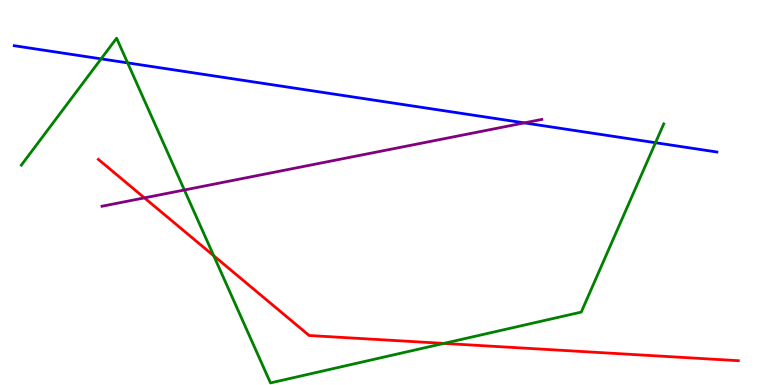[{'lines': ['blue', 'red'], 'intersections': []}, {'lines': ['green', 'red'], 'intersections': [{'x': 2.76, 'y': 3.36}, {'x': 5.73, 'y': 1.08}]}, {'lines': ['purple', 'red'], 'intersections': [{'x': 1.86, 'y': 4.86}]}, {'lines': ['blue', 'green'], 'intersections': [{'x': 1.3, 'y': 8.47}, {'x': 1.65, 'y': 8.37}, {'x': 8.46, 'y': 6.29}]}, {'lines': ['blue', 'purple'], 'intersections': [{'x': 6.77, 'y': 6.81}]}, {'lines': ['green', 'purple'], 'intersections': [{'x': 2.38, 'y': 5.07}]}]